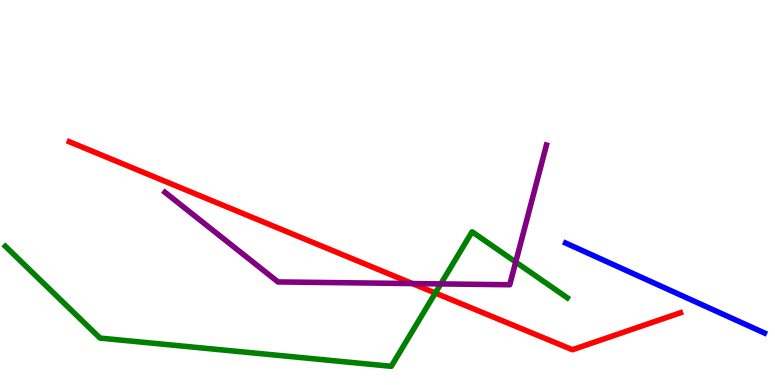[{'lines': ['blue', 'red'], 'intersections': []}, {'lines': ['green', 'red'], 'intersections': [{'x': 5.62, 'y': 2.39}]}, {'lines': ['purple', 'red'], 'intersections': [{'x': 5.32, 'y': 2.63}]}, {'lines': ['blue', 'green'], 'intersections': []}, {'lines': ['blue', 'purple'], 'intersections': []}, {'lines': ['green', 'purple'], 'intersections': [{'x': 5.69, 'y': 2.63}, {'x': 6.65, 'y': 3.19}]}]